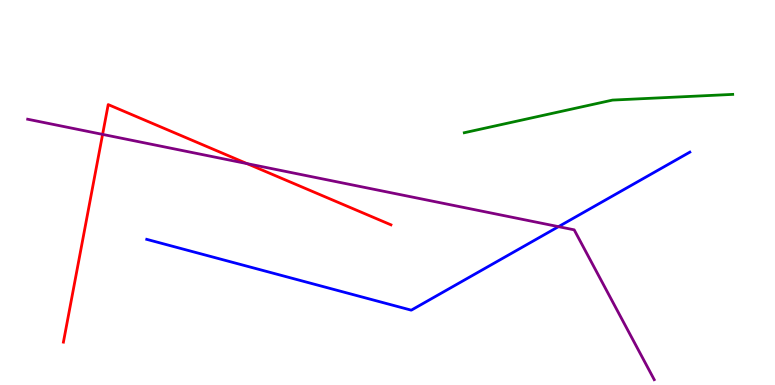[{'lines': ['blue', 'red'], 'intersections': []}, {'lines': ['green', 'red'], 'intersections': []}, {'lines': ['purple', 'red'], 'intersections': [{'x': 1.32, 'y': 6.51}, {'x': 3.19, 'y': 5.75}]}, {'lines': ['blue', 'green'], 'intersections': []}, {'lines': ['blue', 'purple'], 'intersections': [{'x': 7.21, 'y': 4.11}]}, {'lines': ['green', 'purple'], 'intersections': []}]